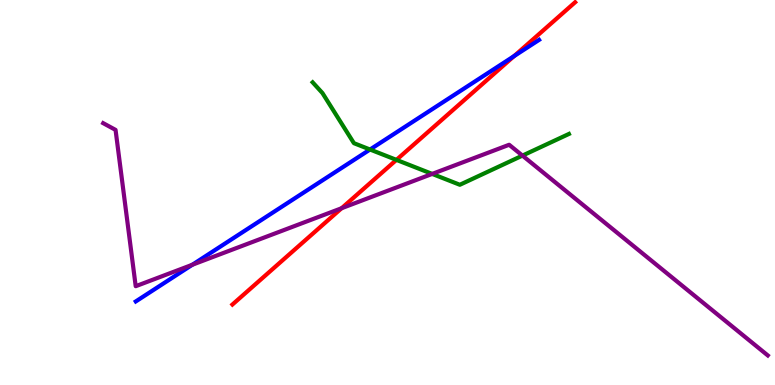[{'lines': ['blue', 'red'], 'intersections': [{'x': 6.63, 'y': 8.54}]}, {'lines': ['green', 'red'], 'intersections': [{'x': 5.12, 'y': 5.85}]}, {'lines': ['purple', 'red'], 'intersections': [{'x': 4.41, 'y': 4.59}]}, {'lines': ['blue', 'green'], 'intersections': [{'x': 4.77, 'y': 6.12}]}, {'lines': ['blue', 'purple'], 'intersections': [{'x': 2.48, 'y': 3.12}]}, {'lines': ['green', 'purple'], 'intersections': [{'x': 5.58, 'y': 5.48}, {'x': 6.74, 'y': 5.96}]}]